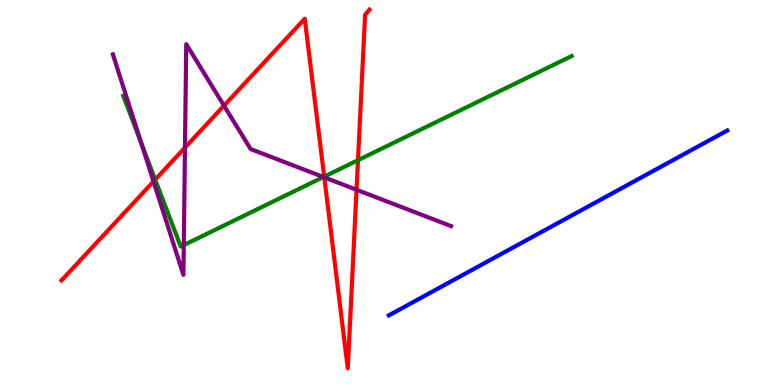[{'lines': ['blue', 'red'], 'intersections': []}, {'lines': ['green', 'red'], 'intersections': [{'x': 2.0, 'y': 5.33}, {'x': 4.18, 'y': 5.41}, {'x': 4.62, 'y': 5.84}]}, {'lines': ['purple', 'red'], 'intersections': [{'x': 1.98, 'y': 5.29}, {'x': 2.39, 'y': 6.17}, {'x': 2.89, 'y': 7.26}, {'x': 4.18, 'y': 5.39}, {'x': 4.6, 'y': 5.07}]}, {'lines': ['blue', 'green'], 'intersections': []}, {'lines': ['blue', 'purple'], 'intersections': []}, {'lines': ['green', 'purple'], 'intersections': [{'x': 1.82, 'y': 6.28}, {'x': 2.37, 'y': 3.63}, {'x': 4.17, 'y': 5.4}]}]